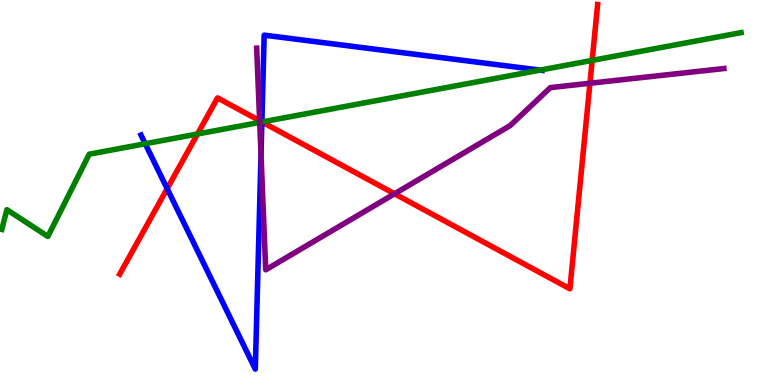[{'lines': ['blue', 'red'], 'intersections': [{'x': 2.16, 'y': 5.1}, {'x': 3.38, 'y': 6.83}]}, {'lines': ['green', 'red'], 'intersections': [{'x': 2.55, 'y': 6.52}, {'x': 3.38, 'y': 6.83}, {'x': 7.64, 'y': 8.43}]}, {'lines': ['purple', 'red'], 'intersections': [{'x': 3.35, 'y': 6.86}, {'x': 5.09, 'y': 4.97}, {'x': 7.61, 'y': 7.84}]}, {'lines': ['blue', 'green'], 'intersections': [{'x': 1.87, 'y': 6.27}, {'x': 3.38, 'y': 6.83}, {'x': 6.97, 'y': 8.18}]}, {'lines': ['blue', 'purple'], 'intersections': [{'x': 3.37, 'y': 5.99}]}, {'lines': ['green', 'purple'], 'intersections': [{'x': 3.35, 'y': 6.82}]}]